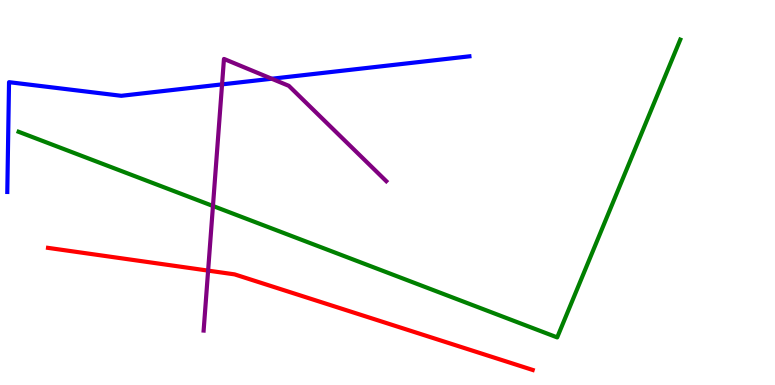[{'lines': ['blue', 'red'], 'intersections': []}, {'lines': ['green', 'red'], 'intersections': []}, {'lines': ['purple', 'red'], 'intersections': [{'x': 2.69, 'y': 2.97}]}, {'lines': ['blue', 'green'], 'intersections': []}, {'lines': ['blue', 'purple'], 'intersections': [{'x': 2.87, 'y': 7.81}, {'x': 3.51, 'y': 7.95}]}, {'lines': ['green', 'purple'], 'intersections': [{'x': 2.75, 'y': 4.65}]}]